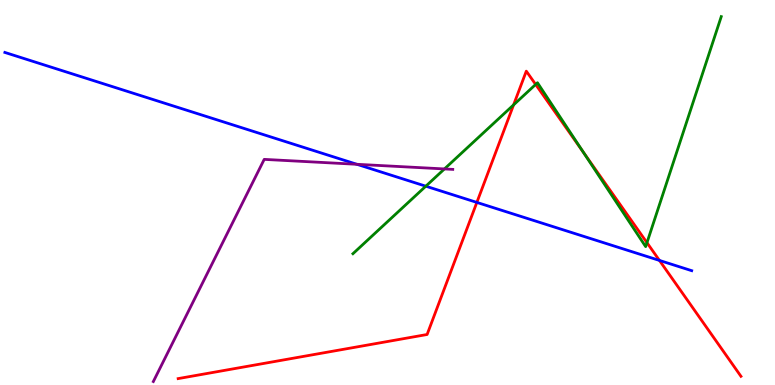[{'lines': ['blue', 'red'], 'intersections': [{'x': 6.15, 'y': 4.74}, {'x': 8.51, 'y': 3.24}]}, {'lines': ['green', 'red'], 'intersections': [{'x': 6.63, 'y': 7.28}, {'x': 6.91, 'y': 7.81}, {'x': 7.53, 'y': 6.05}, {'x': 8.35, 'y': 3.7}]}, {'lines': ['purple', 'red'], 'intersections': []}, {'lines': ['blue', 'green'], 'intersections': [{'x': 5.49, 'y': 5.16}]}, {'lines': ['blue', 'purple'], 'intersections': [{'x': 4.6, 'y': 5.73}]}, {'lines': ['green', 'purple'], 'intersections': [{'x': 5.73, 'y': 5.61}]}]